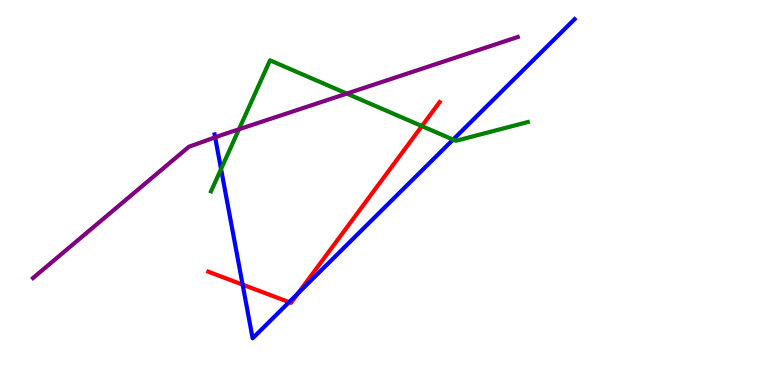[{'lines': ['blue', 'red'], 'intersections': [{'x': 3.13, 'y': 2.61}, {'x': 3.73, 'y': 2.15}, {'x': 3.85, 'y': 2.39}]}, {'lines': ['green', 'red'], 'intersections': [{'x': 5.44, 'y': 6.73}]}, {'lines': ['purple', 'red'], 'intersections': []}, {'lines': ['blue', 'green'], 'intersections': [{'x': 2.85, 'y': 5.61}, {'x': 5.85, 'y': 6.37}]}, {'lines': ['blue', 'purple'], 'intersections': [{'x': 2.78, 'y': 6.43}]}, {'lines': ['green', 'purple'], 'intersections': [{'x': 3.08, 'y': 6.64}, {'x': 4.48, 'y': 7.57}]}]